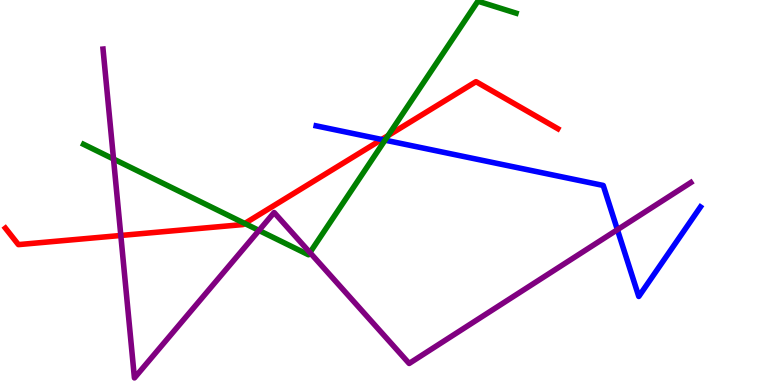[{'lines': ['blue', 'red'], 'intersections': [{'x': 4.93, 'y': 6.38}]}, {'lines': ['green', 'red'], 'intersections': [{'x': 3.16, 'y': 4.2}, {'x': 5.01, 'y': 6.48}]}, {'lines': ['purple', 'red'], 'intersections': [{'x': 1.56, 'y': 3.88}]}, {'lines': ['blue', 'green'], 'intersections': [{'x': 4.97, 'y': 6.36}]}, {'lines': ['blue', 'purple'], 'intersections': [{'x': 7.97, 'y': 4.03}]}, {'lines': ['green', 'purple'], 'intersections': [{'x': 1.46, 'y': 5.87}, {'x': 3.34, 'y': 4.01}, {'x': 4.0, 'y': 3.44}]}]